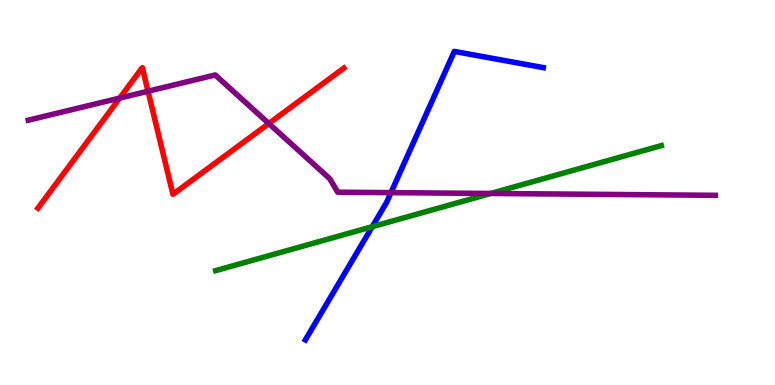[{'lines': ['blue', 'red'], 'intersections': []}, {'lines': ['green', 'red'], 'intersections': []}, {'lines': ['purple', 'red'], 'intersections': [{'x': 1.54, 'y': 7.45}, {'x': 1.91, 'y': 7.63}, {'x': 3.47, 'y': 6.79}]}, {'lines': ['blue', 'green'], 'intersections': [{'x': 4.8, 'y': 4.11}]}, {'lines': ['blue', 'purple'], 'intersections': [{'x': 5.04, 'y': 5.0}]}, {'lines': ['green', 'purple'], 'intersections': [{'x': 6.33, 'y': 4.97}]}]